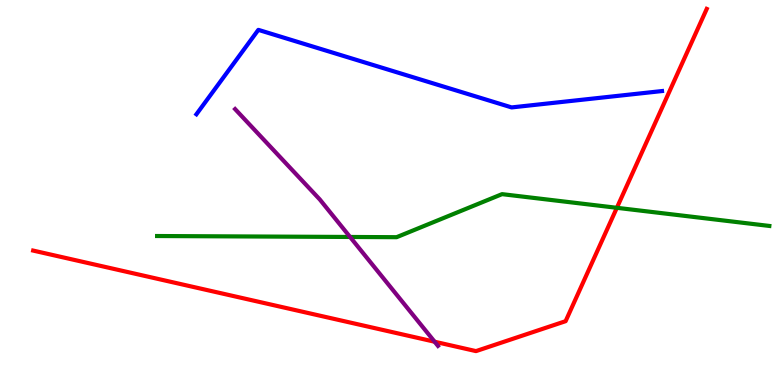[{'lines': ['blue', 'red'], 'intersections': []}, {'lines': ['green', 'red'], 'intersections': [{'x': 7.96, 'y': 4.6}]}, {'lines': ['purple', 'red'], 'intersections': [{'x': 5.61, 'y': 1.12}]}, {'lines': ['blue', 'green'], 'intersections': []}, {'lines': ['blue', 'purple'], 'intersections': []}, {'lines': ['green', 'purple'], 'intersections': [{'x': 4.52, 'y': 3.85}]}]